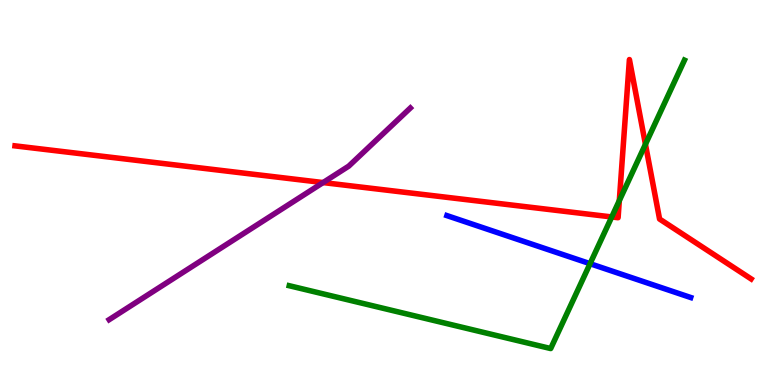[{'lines': ['blue', 'red'], 'intersections': []}, {'lines': ['green', 'red'], 'intersections': [{'x': 7.89, 'y': 4.36}, {'x': 7.99, 'y': 4.79}, {'x': 8.33, 'y': 6.25}]}, {'lines': ['purple', 'red'], 'intersections': [{'x': 4.17, 'y': 5.26}]}, {'lines': ['blue', 'green'], 'intersections': [{'x': 7.61, 'y': 3.15}]}, {'lines': ['blue', 'purple'], 'intersections': []}, {'lines': ['green', 'purple'], 'intersections': []}]